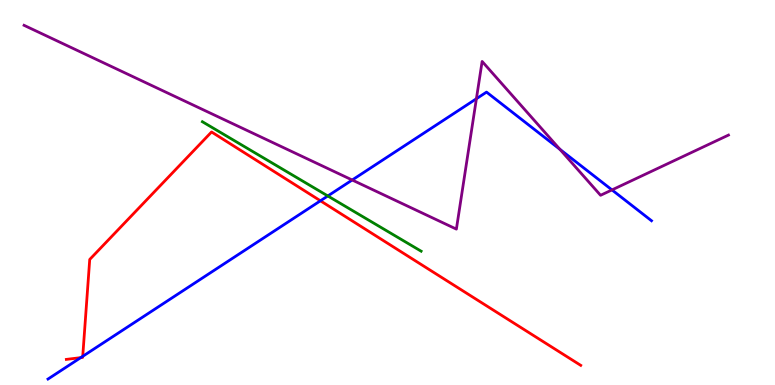[{'lines': ['blue', 'red'], 'intersections': [{'x': 1.04, 'y': 0.711}, {'x': 1.07, 'y': 0.745}, {'x': 4.13, 'y': 4.78}]}, {'lines': ['green', 'red'], 'intersections': []}, {'lines': ['purple', 'red'], 'intersections': []}, {'lines': ['blue', 'green'], 'intersections': [{'x': 4.23, 'y': 4.91}]}, {'lines': ['blue', 'purple'], 'intersections': [{'x': 4.54, 'y': 5.32}, {'x': 6.15, 'y': 7.44}, {'x': 7.22, 'y': 6.12}, {'x': 7.9, 'y': 5.07}]}, {'lines': ['green', 'purple'], 'intersections': []}]